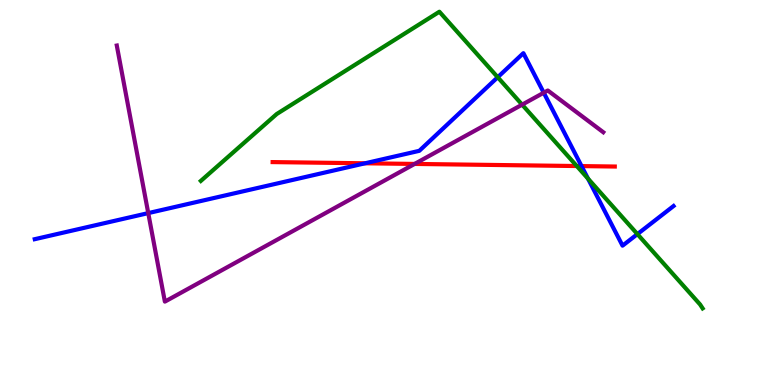[{'lines': ['blue', 'red'], 'intersections': [{'x': 4.71, 'y': 5.76}, {'x': 7.5, 'y': 5.69}]}, {'lines': ['green', 'red'], 'intersections': [{'x': 7.44, 'y': 5.69}]}, {'lines': ['purple', 'red'], 'intersections': [{'x': 5.35, 'y': 5.74}]}, {'lines': ['blue', 'green'], 'intersections': [{'x': 6.42, 'y': 7.99}, {'x': 7.59, 'y': 5.36}, {'x': 8.22, 'y': 3.92}]}, {'lines': ['blue', 'purple'], 'intersections': [{'x': 1.91, 'y': 4.46}, {'x': 7.02, 'y': 7.59}]}, {'lines': ['green', 'purple'], 'intersections': [{'x': 6.74, 'y': 7.28}]}]